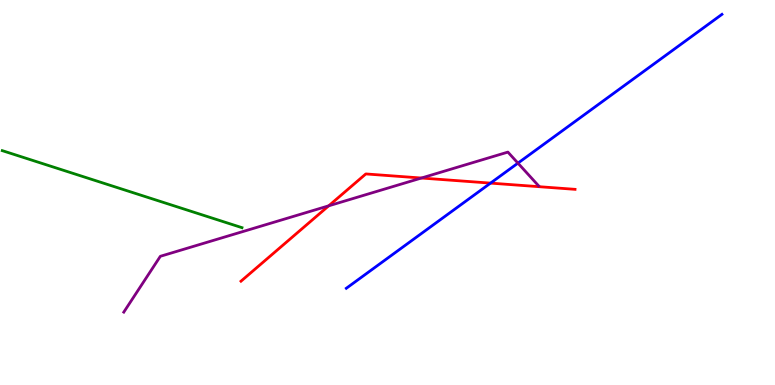[{'lines': ['blue', 'red'], 'intersections': [{'x': 6.33, 'y': 5.24}]}, {'lines': ['green', 'red'], 'intersections': []}, {'lines': ['purple', 'red'], 'intersections': [{'x': 4.24, 'y': 4.65}, {'x': 5.44, 'y': 5.38}]}, {'lines': ['blue', 'green'], 'intersections': []}, {'lines': ['blue', 'purple'], 'intersections': [{'x': 6.68, 'y': 5.76}]}, {'lines': ['green', 'purple'], 'intersections': []}]